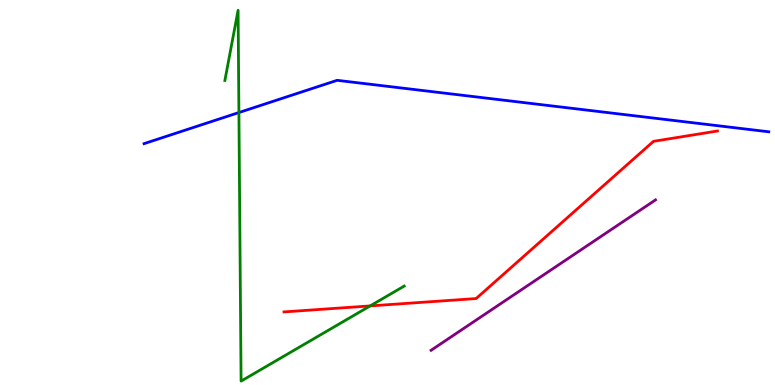[{'lines': ['blue', 'red'], 'intersections': []}, {'lines': ['green', 'red'], 'intersections': [{'x': 4.78, 'y': 2.05}]}, {'lines': ['purple', 'red'], 'intersections': []}, {'lines': ['blue', 'green'], 'intersections': [{'x': 3.08, 'y': 7.08}]}, {'lines': ['blue', 'purple'], 'intersections': []}, {'lines': ['green', 'purple'], 'intersections': []}]